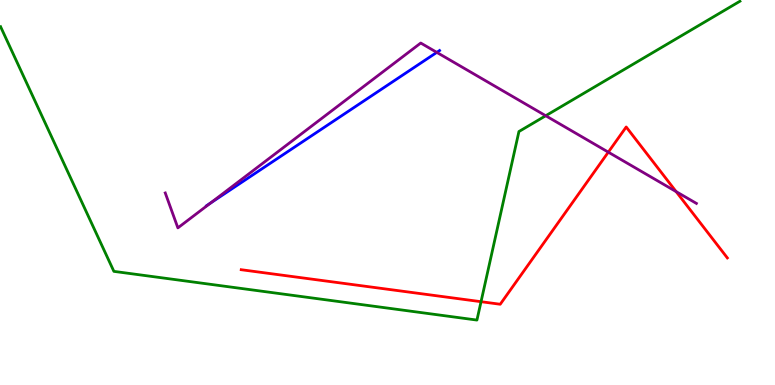[{'lines': ['blue', 'red'], 'intersections': []}, {'lines': ['green', 'red'], 'intersections': [{'x': 6.21, 'y': 2.16}]}, {'lines': ['purple', 'red'], 'intersections': [{'x': 7.85, 'y': 6.05}, {'x': 8.72, 'y': 5.02}]}, {'lines': ['blue', 'green'], 'intersections': []}, {'lines': ['blue', 'purple'], 'intersections': [{'x': 2.72, 'y': 4.72}, {'x': 5.64, 'y': 8.64}]}, {'lines': ['green', 'purple'], 'intersections': [{'x': 7.04, 'y': 6.99}]}]